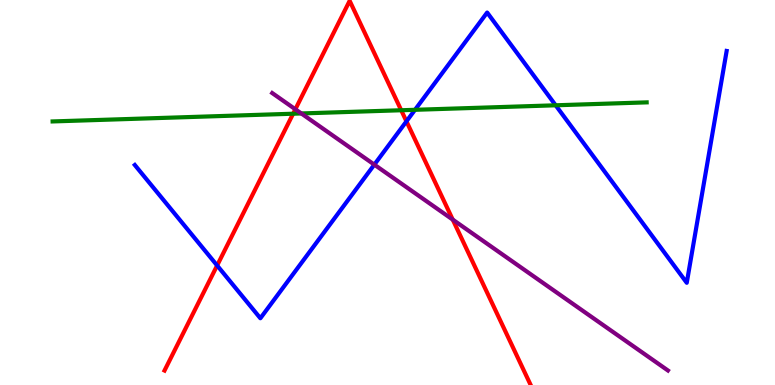[{'lines': ['blue', 'red'], 'intersections': [{'x': 2.8, 'y': 3.1}, {'x': 5.24, 'y': 6.85}]}, {'lines': ['green', 'red'], 'intersections': [{'x': 3.78, 'y': 7.05}, {'x': 5.18, 'y': 7.14}]}, {'lines': ['purple', 'red'], 'intersections': [{'x': 3.81, 'y': 7.16}, {'x': 5.84, 'y': 4.3}]}, {'lines': ['blue', 'green'], 'intersections': [{'x': 5.35, 'y': 7.15}, {'x': 7.17, 'y': 7.27}]}, {'lines': ['blue', 'purple'], 'intersections': [{'x': 4.83, 'y': 5.72}]}, {'lines': ['green', 'purple'], 'intersections': [{'x': 3.89, 'y': 7.05}]}]